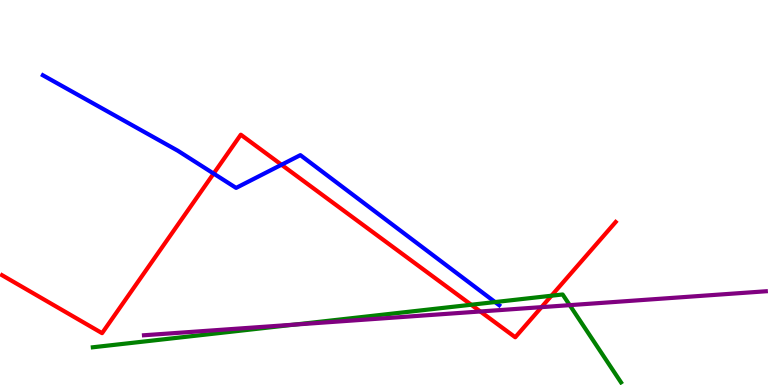[{'lines': ['blue', 'red'], 'intersections': [{'x': 2.76, 'y': 5.49}, {'x': 3.63, 'y': 5.72}]}, {'lines': ['green', 'red'], 'intersections': [{'x': 6.08, 'y': 2.08}, {'x': 7.12, 'y': 2.32}]}, {'lines': ['purple', 'red'], 'intersections': [{'x': 6.2, 'y': 1.91}, {'x': 6.99, 'y': 2.02}]}, {'lines': ['blue', 'green'], 'intersections': [{'x': 6.39, 'y': 2.15}]}, {'lines': ['blue', 'purple'], 'intersections': []}, {'lines': ['green', 'purple'], 'intersections': [{'x': 3.8, 'y': 1.57}, {'x': 7.35, 'y': 2.07}]}]